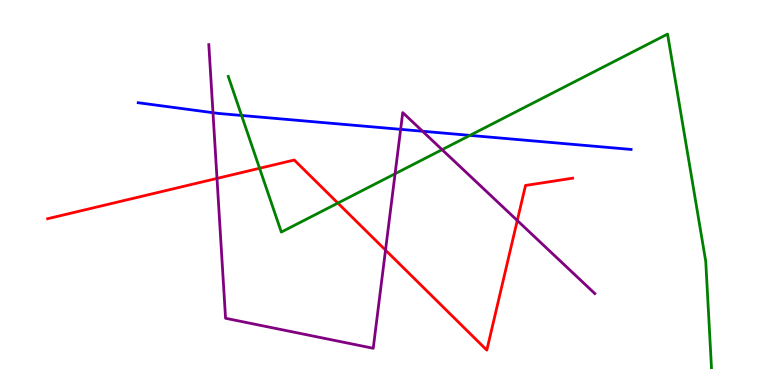[{'lines': ['blue', 'red'], 'intersections': []}, {'lines': ['green', 'red'], 'intersections': [{'x': 3.35, 'y': 5.63}, {'x': 4.36, 'y': 4.73}]}, {'lines': ['purple', 'red'], 'intersections': [{'x': 2.8, 'y': 5.37}, {'x': 4.97, 'y': 3.5}, {'x': 6.67, 'y': 4.27}]}, {'lines': ['blue', 'green'], 'intersections': [{'x': 3.12, 'y': 7.0}, {'x': 6.06, 'y': 6.48}]}, {'lines': ['blue', 'purple'], 'intersections': [{'x': 2.75, 'y': 7.07}, {'x': 5.17, 'y': 6.64}, {'x': 5.45, 'y': 6.59}]}, {'lines': ['green', 'purple'], 'intersections': [{'x': 5.1, 'y': 5.49}, {'x': 5.7, 'y': 6.11}]}]